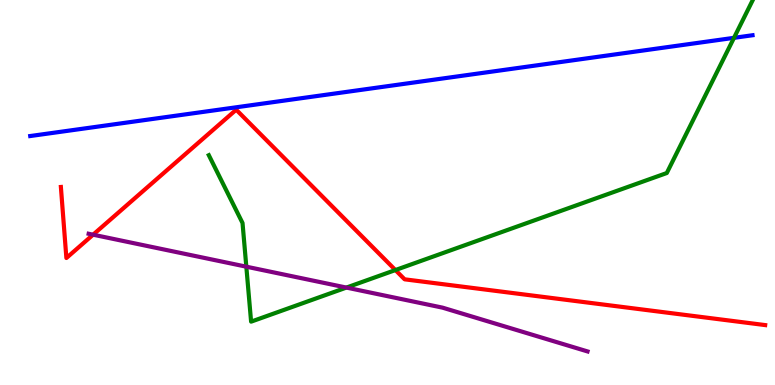[{'lines': ['blue', 'red'], 'intersections': []}, {'lines': ['green', 'red'], 'intersections': [{'x': 5.1, 'y': 2.99}]}, {'lines': ['purple', 'red'], 'intersections': [{'x': 1.2, 'y': 3.9}]}, {'lines': ['blue', 'green'], 'intersections': [{'x': 9.47, 'y': 9.02}]}, {'lines': ['blue', 'purple'], 'intersections': []}, {'lines': ['green', 'purple'], 'intersections': [{'x': 3.18, 'y': 3.07}, {'x': 4.47, 'y': 2.53}]}]